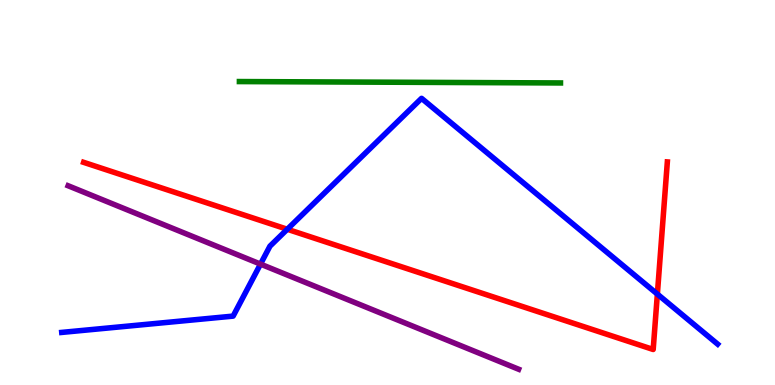[{'lines': ['blue', 'red'], 'intersections': [{'x': 3.71, 'y': 4.05}, {'x': 8.48, 'y': 2.36}]}, {'lines': ['green', 'red'], 'intersections': []}, {'lines': ['purple', 'red'], 'intersections': []}, {'lines': ['blue', 'green'], 'intersections': []}, {'lines': ['blue', 'purple'], 'intersections': [{'x': 3.36, 'y': 3.14}]}, {'lines': ['green', 'purple'], 'intersections': []}]